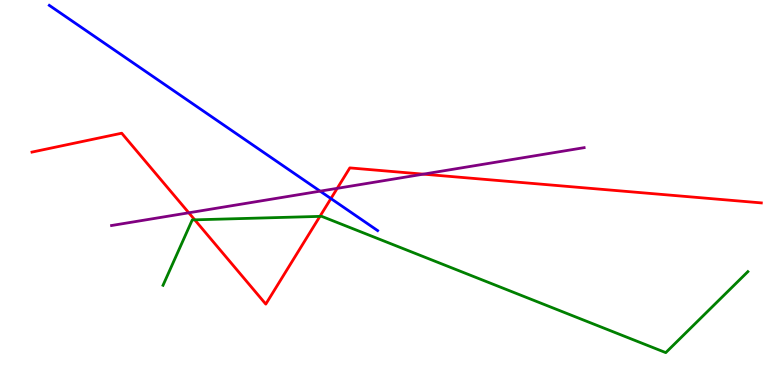[{'lines': ['blue', 'red'], 'intersections': [{'x': 4.27, 'y': 4.84}]}, {'lines': ['green', 'red'], 'intersections': [{'x': 2.51, 'y': 4.29}, {'x': 4.13, 'y': 4.38}]}, {'lines': ['purple', 'red'], 'intersections': [{'x': 2.44, 'y': 4.47}, {'x': 4.35, 'y': 5.11}, {'x': 5.46, 'y': 5.48}]}, {'lines': ['blue', 'green'], 'intersections': []}, {'lines': ['blue', 'purple'], 'intersections': [{'x': 4.13, 'y': 5.03}]}, {'lines': ['green', 'purple'], 'intersections': []}]